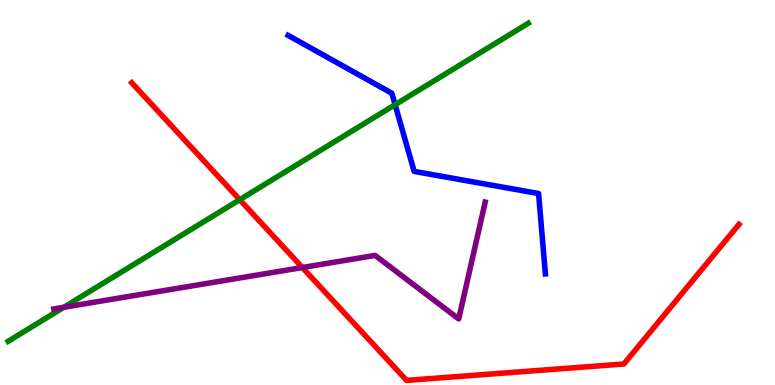[{'lines': ['blue', 'red'], 'intersections': []}, {'lines': ['green', 'red'], 'intersections': [{'x': 3.09, 'y': 4.81}]}, {'lines': ['purple', 'red'], 'intersections': [{'x': 3.9, 'y': 3.05}]}, {'lines': ['blue', 'green'], 'intersections': [{'x': 5.1, 'y': 7.28}]}, {'lines': ['blue', 'purple'], 'intersections': []}, {'lines': ['green', 'purple'], 'intersections': [{'x': 0.823, 'y': 2.02}]}]